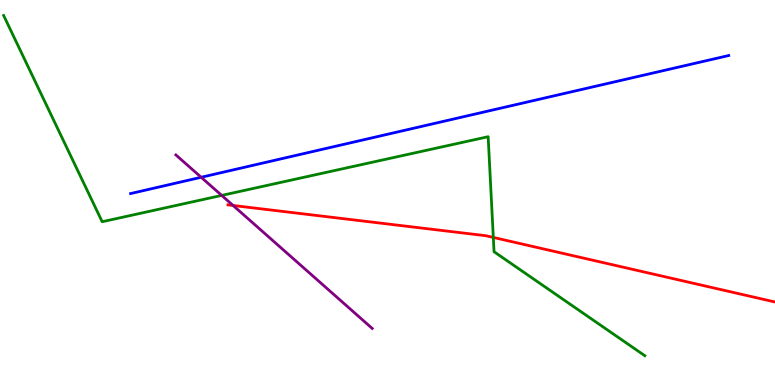[{'lines': ['blue', 'red'], 'intersections': []}, {'lines': ['green', 'red'], 'intersections': [{'x': 6.37, 'y': 3.83}]}, {'lines': ['purple', 'red'], 'intersections': [{'x': 3.01, 'y': 4.66}]}, {'lines': ['blue', 'green'], 'intersections': []}, {'lines': ['blue', 'purple'], 'intersections': [{'x': 2.6, 'y': 5.4}]}, {'lines': ['green', 'purple'], 'intersections': [{'x': 2.86, 'y': 4.92}]}]